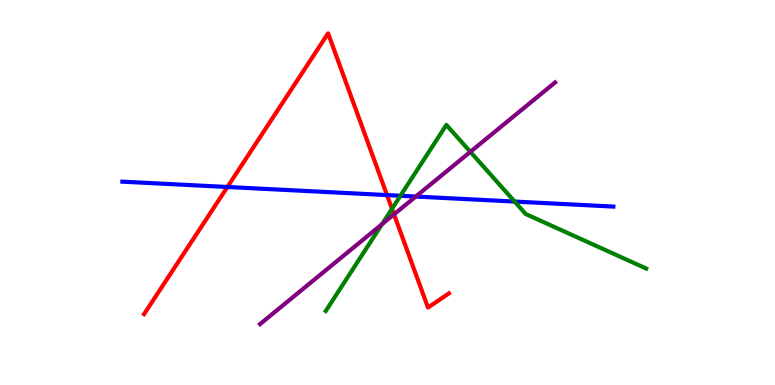[{'lines': ['blue', 'red'], 'intersections': [{'x': 2.93, 'y': 5.14}, {'x': 4.99, 'y': 4.93}]}, {'lines': ['green', 'red'], 'intersections': [{'x': 5.06, 'y': 4.58}]}, {'lines': ['purple', 'red'], 'intersections': [{'x': 5.08, 'y': 4.43}]}, {'lines': ['blue', 'green'], 'intersections': [{'x': 5.17, 'y': 4.92}, {'x': 6.64, 'y': 4.76}]}, {'lines': ['blue', 'purple'], 'intersections': [{'x': 5.36, 'y': 4.89}]}, {'lines': ['green', 'purple'], 'intersections': [{'x': 4.93, 'y': 4.18}, {'x': 6.07, 'y': 6.06}]}]